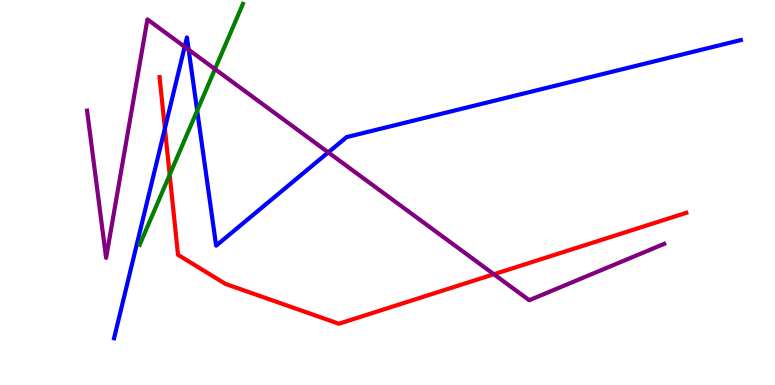[{'lines': ['blue', 'red'], 'intersections': [{'x': 2.13, 'y': 6.66}]}, {'lines': ['green', 'red'], 'intersections': [{'x': 2.19, 'y': 5.46}]}, {'lines': ['purple', 'red'], 'intersections': [{'x': 6.37, 'y': 2.88}]}, {'lines': ['blue', 'green'], 'intersections': [{'x': 2.54, 'y': 7.13}]}, {'lines': ['blue', 'purple'], 'intersections': [{'x': 2.38, 'y': 8.78}, {'x': 2.43, 'y': 8.71}, {'x': 4.24, 'y': 6.04}]}, {'lines': ['green', 'purple'], 'intersections': [{'x': 2.77, 'y': 8.21}]}]